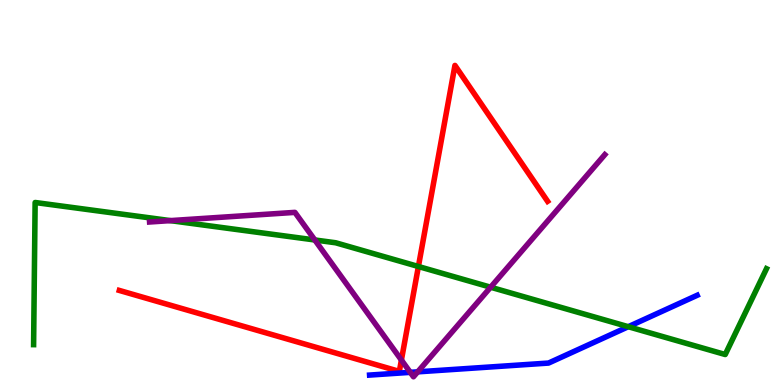[{'lines': ['blue', 'red'], 'intersections': []}, {'lines': ['green', 'red'], 'intersections': [{'x': 5.4, 'y': 3.08}]}, {'lines': ['purple', 'red'], 'intersections': [{'x': 5.18, 'y': 0.648}]}, {'lines': ['blue', 'green'], 'intersections': [{'x': 8.11, 'y': 1.51}]}, {'lines': ['blue', 'purple'], 'intersections': [{'x': 5.29, 'y': 0.329}, {'x': 5.39, 'y': 0.342}]}, {'lines': ['green', 'purple'], 'intersections': [{'x': 2.2, 'y': 4.27}, {'x': 4.06, 'y': 3.77}, {'x': 6.33, 'y': 2.54}]}]